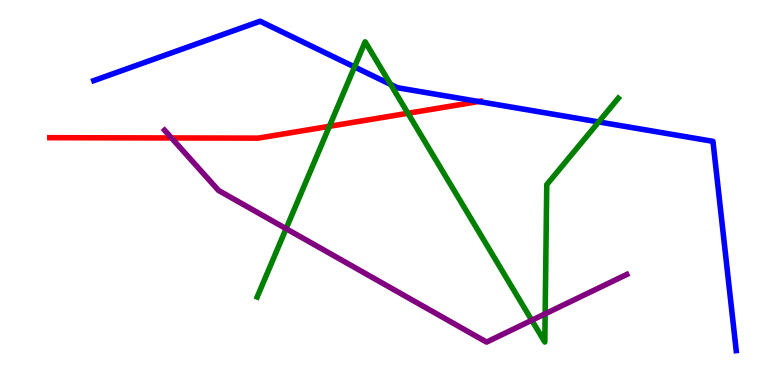[{'lines': ['blue', 'red'], 'intersections': [{'x': 6.18, 'y': 7.36}]}, {'lines': ['green', 'red'], 'intersections': [{'x': 4.25, 'y': 6.72}, {'x': 5.26, 'y': 7.06}]}, {'lines': ['purple', 'red'], 'intersections': [{'x': 2.21, 'y': 6.42}]}, {'lines': ['blue', 'green'], 'intersections': [{'x': 4.57, 'y': 8.26}, {'x': 5.04, 'y': 7.81}, {'x': 7.72, 'y': 6.83}]}, {'lines': ['blue', 'purple'], 'intersections': []}, {'lines': ['green', 'purple'], 'intersections': [{'x': 3.69, 'y': 4.06}, {'x': 6.86, 'y': 1.68}, {'x': 7.03, 'y': 1.85}]}]